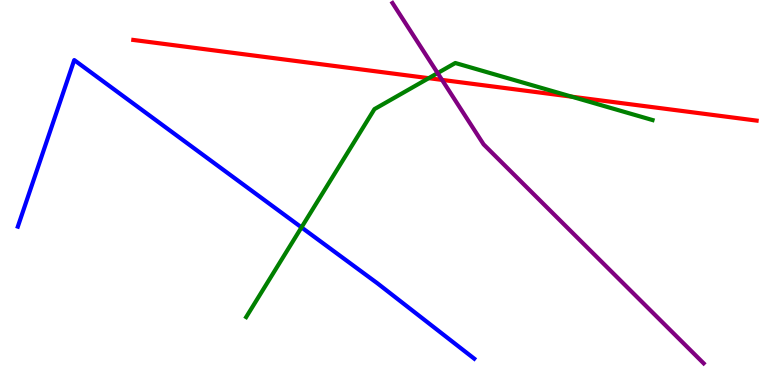[{'lines': ['blue', 'red'], 'intersections': []}, {'lines': ['green', 'red'], 'intersections': [{'x': 5.53, 'y': 7.97}, {'x': 7.38, 'y': 7.49}]}, {'lines': ['purple', 'red'], 'intersections': [{'x': 5.7, 'y': 7.92}]}, {'lines': ['blue', 'green'], 'intersections': [{'x': 3.89, 'y': 4.09}]}, {'lines': ['blue', 'purple'], 'intersections': []}, {'lines': ['green', 'purple'], 'intersections': [{'x': 5.65, 'y': 8.1}]}]